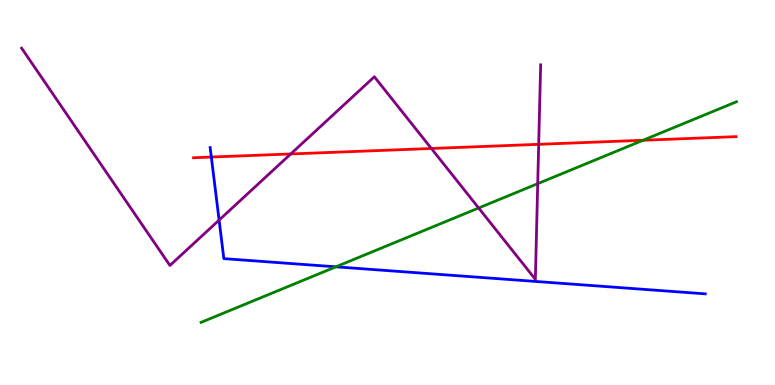[{'lines': ['blue', 'red'], 'intersections': [{'x': 2.73, 'y': 5.92}]}, {'lines': ['green', 'red'], 'intersections': [{'x': 8.3, 'y': 6.36}]}, {'lines': ['purple', 'red'], 'intersections': [{'x': 3.75, 'y': 6.0}, {'x': 5.57, 'y': 6.14}, {'x': 6.95, 'y': 6.25}]}, {'lines': ['blue', 'green'], 'intersections': [{'x': 4.33, 'y': 3.07}]}, {'lines': ['blue', 'purple'], 'intersections': [{'x': 2.83, 'y': 4.28}]}, {'lines': ['green', 'purple'], 'intersections': [{'x': 6.18, 'y': 4.6}, {'x': 6.94, 'y': 5.23}]}]